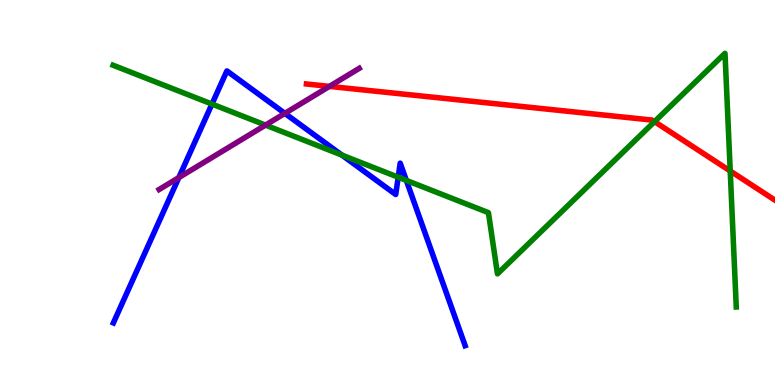[{'lines': ['blue', 'red'], 'intersections': []}, {'lines': ['green', 'red'], 'intersections': [{'x': 8.45, 'y': 6.84}, {'x': 9.42, 'y': 5.56}]}, {'lines': ['purple', 'red'], 'intersections': [{'x': 4.25, 'y': 7.76}]}, {'lines': ['blue', 'green'], 'intersections': [{'x': 2.74, 'y': 7.3}, {'x': 4.41, 'y': 5.97}, {'x': 5.14, 'y': 5.4}, {'x': 5.24, 'y': 5.31}]}, {'lines': ['blue', 'purple'], 'intersections': [{'x': 2.31, 'y': 5.39}, {'x': 3.68, 'y': 7.06}]}, {'lines': ['green', 'purple'], 'intersections': [{'x': 3.43, 'y': 6.75}]}]